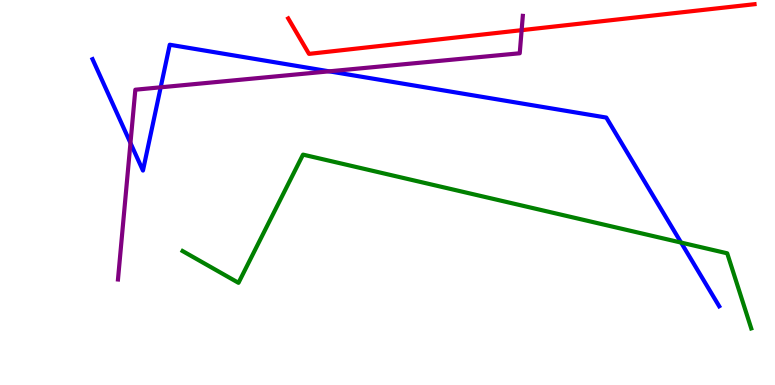[{'lines': ['blue', 'red'], 'intersections': []}, {'lines': ['green', 'red'], 'intersections': []}, {'lines': ['purple', 'red'], 'intersections': [{'x': 6.73, 'y': 9.22}]}, {'lines': ['blue', 'green'], 'intersections': [{'x': 8.79, 'y': 3.7}]}, {'lines': ['blue', 'purple'], 'intersections': [{'x': 1.68, 'y': 6.29}, {'x': 2.07, 'y': 7.73}, {'x': 4.25, 'y': 8.15}]}, {'lines': ['green', 'purple'], 'intersections': []}]